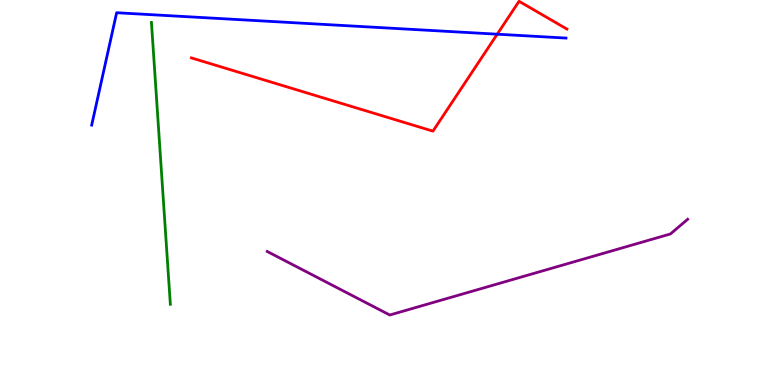[{'lines': ['blue', 'red'], 'intersections': [{'x': 6.42, 'y': 9.11}]}, {'lines': ['green', 'red'], 'intersections': []}, {'lines': ['purple', 'red'], 'intersections': []}, {'lines': ['blue', 'green'], 'intersections': []}, {'lines': ['blue', 'purple'], 'intersections': []}, {'lines': ['green', 'purple'], 'intersections': []}]